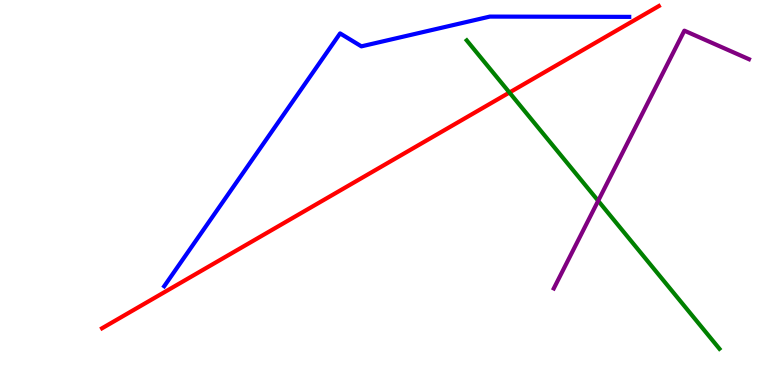[{'lines': ['blue', 'red'], 'intersections': []}, {'lines': ['green', 'red'], 'intersections': [{'x': 6.57, 'y': 7.6}]}, {'lines': ['purple', 'red'], 'intersections': []}, {'lines': ['blue', 'green'], 'intersections': []}, {'lines': ['blue', 'purple'], 'intersections': []}, {'lines': ['green', 'purple'], 'intersections': [{'x': 7.72, 'y': 4.78}]}]